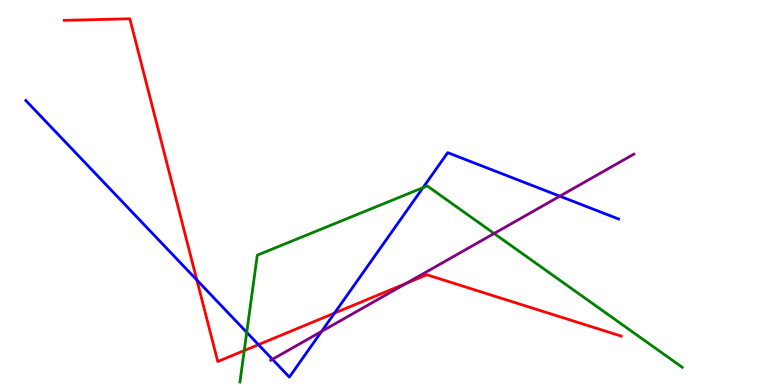[{'lines': ['blue', 'red'], 'intersections': [{'x': 2.54, 'y': 2.73}, {'x': 3.33, 'y': 1.05}, {'x': 4.32, 'y': 1.87}]}, {'lines': ['green', 'red'], 'intersections': [{'x': 3.15, 'y': 0.895}]}, {'lines': ['purple', 'red'], 'intersections': [{'x': 5.24, 'y': 2.64}]}, {'lines': ['blue', 'green'], 'intersections': [{'x': 3.18, 'y': 1.37}, {'x': 5.46, 'y': 5.13}]}, {'lines': ['blue', 'purple'], 'intersections': [{'x': 3.52, 'y': 0.667}, {'x': 4.15, 'y': 1.39}, {'x': 7.22, 'y': 4.9}]}, {'lines': ['green', 'purple'], 'intersections': [{'x': 6.38, 'y': 3.94}]}]